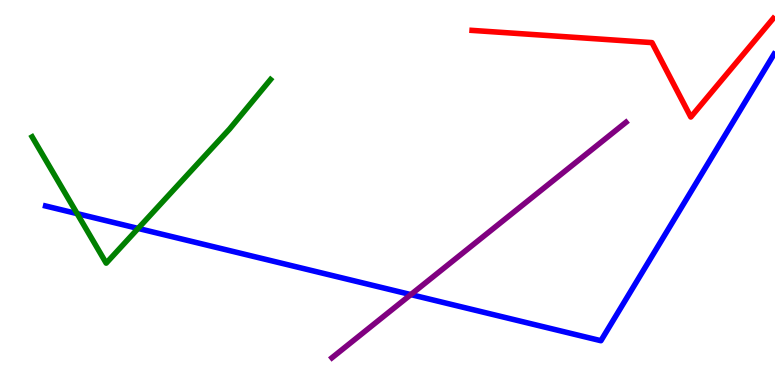[{'lines': ['blue', 'red'], 'intersections': []}, {'lines': ['green', 'red'], 'intersections': []}, {'lines': ['purple', 'red'], 'intersections': []}, {'lines': ['blue', 'green'], 'intersections': [{'x': 0.995, 'y': 4.45}, {'x': 1.78, 'y': 4.07}]}, {'lines': ['blue', 'purple'], 'intersections': [{'x': 5.3, 'y': 2.35}]}, {'lines': ['green', 'purple'], 'intersections': []}]